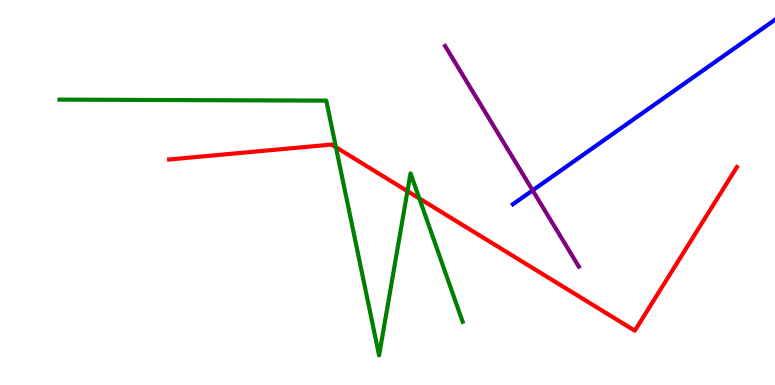[{'lines': ['blue', 'red'], 'intersections': []}, {'lines': ['green', 'red'], 'intersections': [{'x': 4.33, 'y': 6.17}, {'x': 5.26, 'y': 5.04}, {'x': 5.41, 'y': 4.85}]}, {'lines': ['purple', 'red'], 'intersections': []}, {'lines': ['blue', 'green'], 'intersections': []}, {'lines': ['blue', 'purple'], 'intersections': [{'x': 6.87, 'y': 5.06}]}, {'lines': ['green', 'purple'], 'intersections': []}]